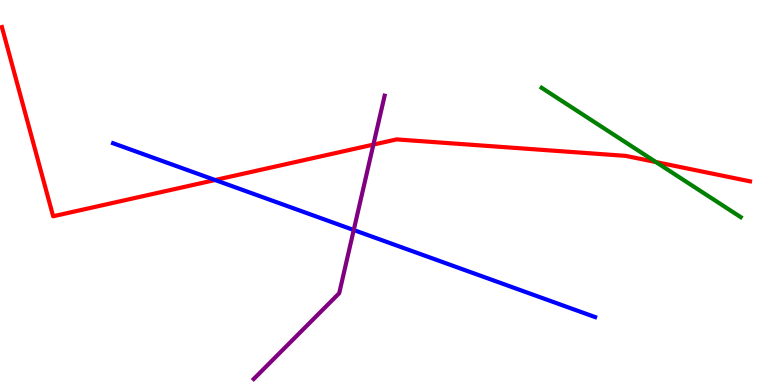[{'lines': ['blue', 'red'], 'intersections': [{'x': 2.78, 'y': 5.32}]}, {'lines': ['green', 'red'], 'intersections': [{'x': 8.46, 'y': 5.79}]}, {'lines': ['purple', 'red'], 'intersections': [{'x': 4.82, 'y': 6.24}]}, {'lines': ['blue', 'green'], 'intersections': []}, {'lines': ['blue', 'purple'], 'intersections': [{'x': 4.56, 'y': 4.03}]}, {'lines': ['green', 'purple'], 'intersections': []}]